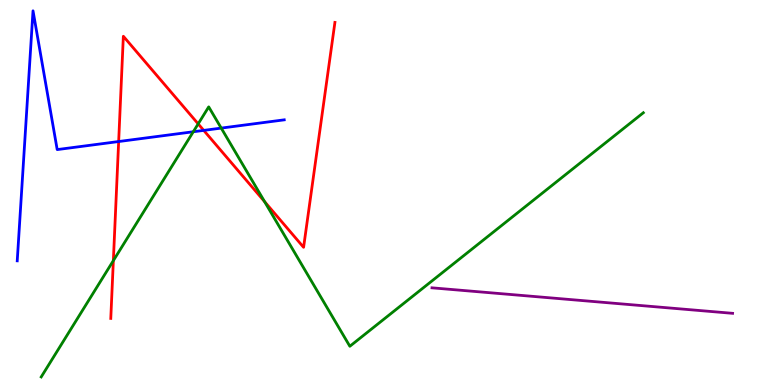[{'lines': ['blue', 'red'], 'intersections': [{'x': 1.53, 'y': 6.32}, {'x': 2.63, 'y': 6.61}]}, {'lines': ['green', 'red'], 'intersections': [{'x': 1.46, 'y': 3.23}, {'x': 2.56, 'y': 6.78}, {'x': 3.41, 'y': 4.76}]}, {'lines': ['purple', 'red'], 'intersections': []}, {'lines': ['blue', 'green'], 'intersections': [{'x': 2.49, 'y': 6.58}, {'x': 2.85, 'y': 6.67}]}, {'lines': ['blue', 'purple'], 'intersections': []}, {'lines': ['green', 'purple'], 'intersections': []}]